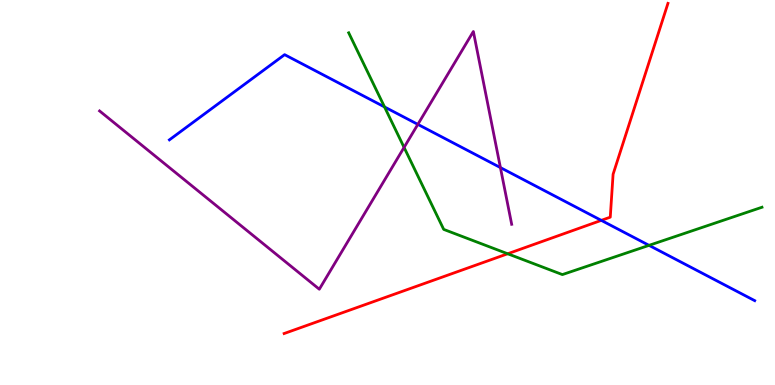[{'lines': ['blue', 'red'], 'intersections': [{'x': 7.76, 'y': 4.28}]}, {'lines': ['green', 'red'], 'intersections': [{'x': 6.55, 'y': 3.41}]}, {'lines': ['purple', 'red'], 'intersections': []}, {'lines': ['blue', 'green'], 'intersections': [{'x': 4.96, 'y': 7.22}, {'x': 8.37, 'y': 3.63}]}, {'lines': ['blue', 'purple'], 'intersections': [{'x': 5.39, 'y': 6.77}, {'x': 6.46, 'y': 5.65}]}, {'lines': ['green', 'purple'], 'intersections': [{'x': 5.21, 'y': 6.17}]}]